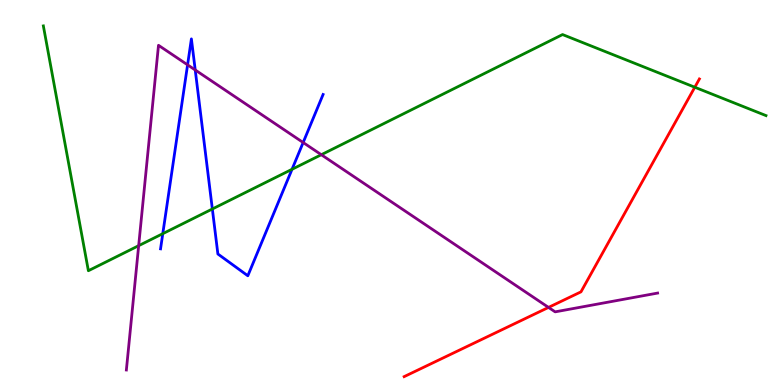[{'lines': ['blue', 'red'], 'intersections': []}, {'lines': ['green', 'red'], 'intersections': [{'x': 8.97, 'y': 7.73}]}, {'lines': ['purple', 'red'], 'intersections': [{'x': 7.08, 'y': 2.02}]}, {'lines': ['blue', 'green'], 'intersections': [{'x': 2.1, 'y': 3.93}, {'x': 2.74, 'y': 4.57}, {'x': 3.77, 'y': 5.6}]}, {'lines': ['blue', 'purple'], 'intersections': [{'x': 2.42, 'y': 8.32}, {'x': 2.52, 'y': 8.18}, {'x': 3.91, 'y': 6.3}]}, {'lines': ['green', 'purple'], 'intersections': [{'x': 1.79, 'y': 3.62}, {'x': 4.15, 'y': 5.98}]}]